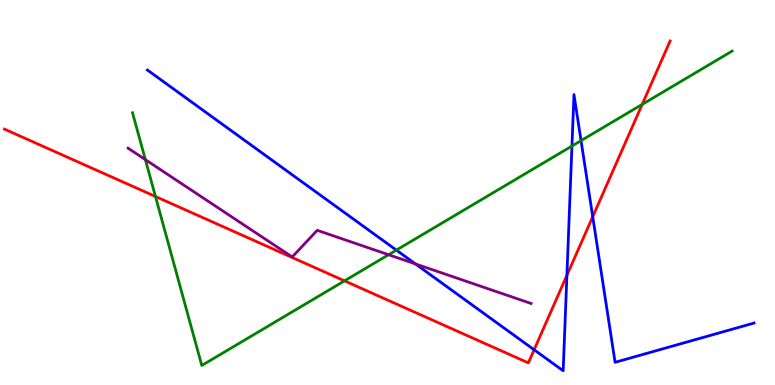[{'lines': ['blue', 'red'], 'intersections': [{'x': 6.89, 'y': 0.915}, {'x': 7.31, 'y': 2.85}, {'x': 7.65, 'y': 4.37}]}, {'lines': ['green', 'red'], 'intersections': [{'x': 2.01, 'y': 4.9}, {'x': 4.45, 'y': 2.71}, {'x': 8.29, 'y': 7.29}]}, {'lines': ['purple', 'red'], 'intersections': []}, {'lines': ['blue', 'green'], 'intersections': [{'x': 5.11, 'y': 3.5}, {'x': 7.38, 'y': 6.21}, {'x': 7.5, 'y': 6.35}]}, {'lines': ['blue', 'purple'], 'intersections': [{'x': 5.36, 'y': 3.15}]}, {'lines': ['green', 'purple'], 'intersections': [{'x': 1.88, 'y': 5.85}, {'x': 5.01, 'y': 3.38}]}]